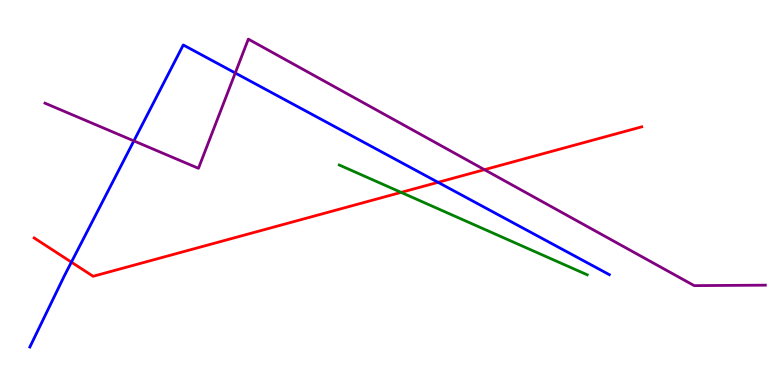[{'lines': ['blue', 'red'], 'intersections': [{'x': 0.921, 'y': 3.19}, {'x': 5.65, 'y': 5.26}]}, {'lines': ['green', 'red'], 'intersections': [{'x': 5.18, 'y': 5.0}]}, {'lines': ['purple', 'red'], 'intersections': [{'x': 6.25, 'y': 5.59}]}, {'lines': ['blue', 'green'], 'intersections': []}, {'lines': ['blue', 'purple'], 'intersections': [{'x': 1.73, 'y': 6.34}, {'x': 3.04, 'y': 8.1}]}, {'lines': ['green', 'purple'], 'intersections': []}]